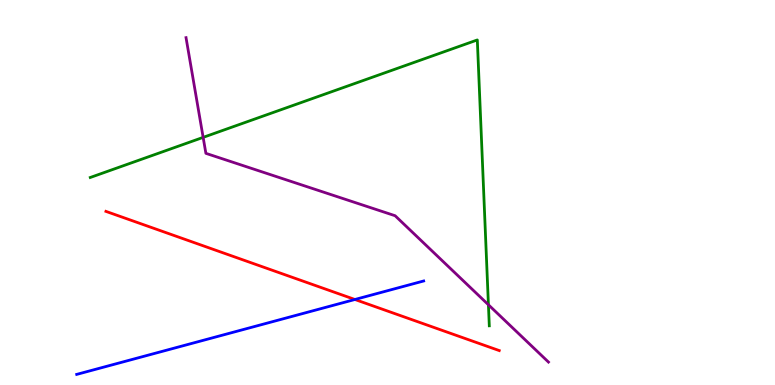[{'lines': ['blue', 'red'], 'intersections': [{'x': 4.58, 'y': 2.22}]}, {'lines': ['green', 'red'], 'intersections': []}, {'lines': ['purple', 'red'], 'intersections': []}, {'lines': ['blue', 'green'], 'intersections': []}, {'lines': ['blue', 'purple'], 'intersections': []}, {'lines': ['green', 'purple'], 'intersections': [{'x': 2.62, 'y': 6.43}, {'x': 6.3, 'y': 2.08}]}]